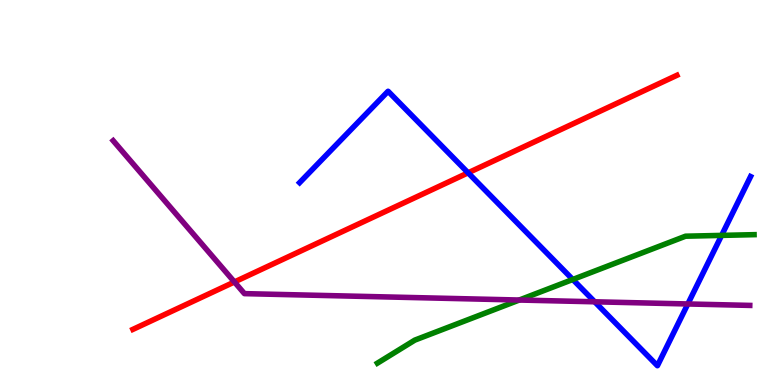[{'lines': ['blue', 'red'], 'intersections': [{'x': 6.04, 'y': 5.51}]}, {'lines': ['green', 'red'], 'intersections': []}, {'lines': ['purple', 'red'], 'intersections': [{'x': 3.02, 'y': 2.68}]}, {'lines': ['blue', 'green'], 'intersections': [{'x': 7.39, 'y': 2.74}, {'x': 9.31, 'y': 3.89}]}, {'lines': ['blue', 'purple'], 'intersections': [{'x': 7.67, 'y': 2.16}, {'x': 8.88, 'y': 2.1}]}, {'lines': ['green', 'purple'], 'intersections': [{'x': 6.7, 'y': 2.21}]}]